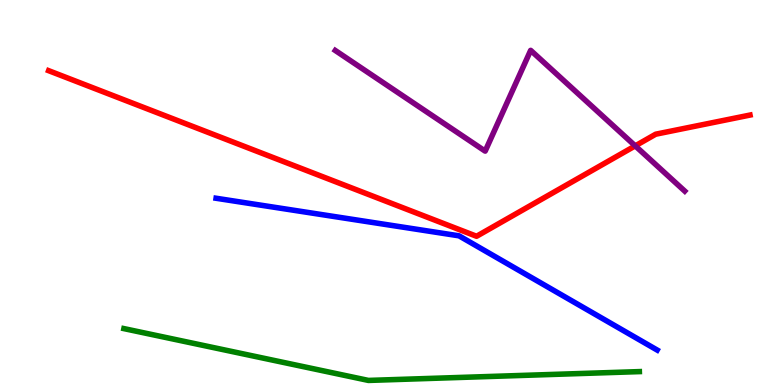[{'lines': ['blue', 'red'], 'intersections': []}, {'lines': ['green', 'red'], 'intersections': []}, {'lines': ['purple', 'red'], 'intersections': [{'x': 8.2, 'y': 6.21}]}, {'lines': ['blue', 'green'], 'intersections': []}, {'lines': ['blue', 'purple'], 'intersections': []}, {'lines': ['green', 'purple'], 'intersections': []}]